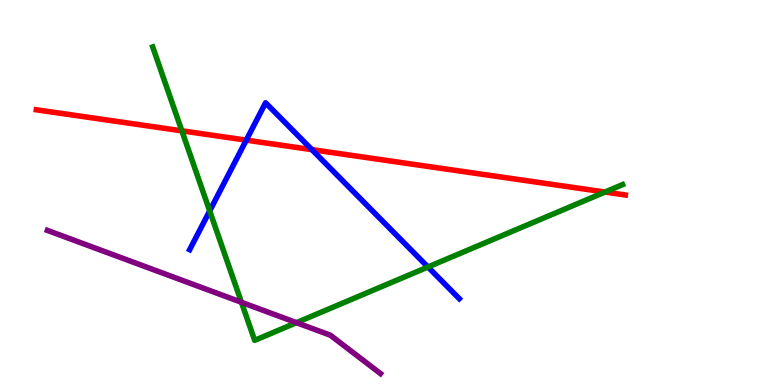[{'lines': ['blue', 'red'], 'intersections': [{'x': 3.18, 'y': 6.36}, {'x': 4.02, 'y': 6.11}]}, {'lines': ['green', 'red'], 'intersections': [{'x': 2.35, 'y': 6.6}, {'x': 7.81, 'y': 5.01}]}, {'lines': ['purple', 'red'], 'intersections': []}, {'lines': ['blue', 'green'], 'intersections': [{'x': 2.71, 'y': 4.52}, {'x': 5.52, 'y': 3.06}]}, {'lines': ['blue', 'purple'], 'intersections': []}, {'lines': ['green', 'purple'], 'intersections': [{'x': 3.12, 'y': 2.15}, {'x': 3.83, 'y': 1.62}]}]